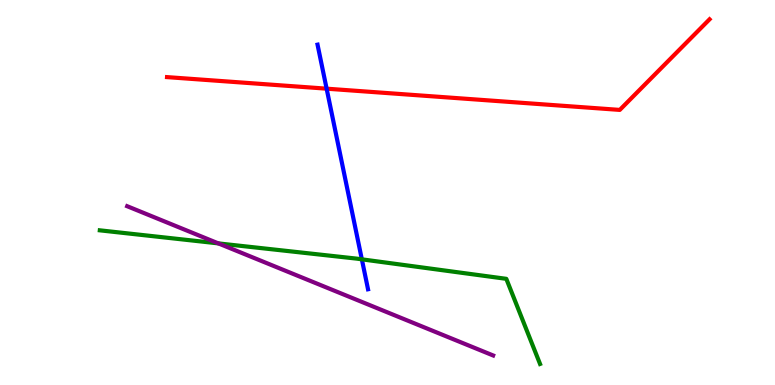[{'lines': ['blue', 'red'], 'intersections': [{'x': 4.21, 'y': 7.7}]}, {'lines': ['green', 'red'], 'intersections': []}, {'lines': ['purple', 'red'], 'intersections': []}, {'lines': ['blue', 'green'], 'intersections': [{'x': 4.67, 'y': 3.26}]}, {'lines': ['blue', 'purple'], 'intersections': []}, {'lines': ['green', 'purple'], 'intersections': [{'x': 2.82, 'y': 3.68}]}]